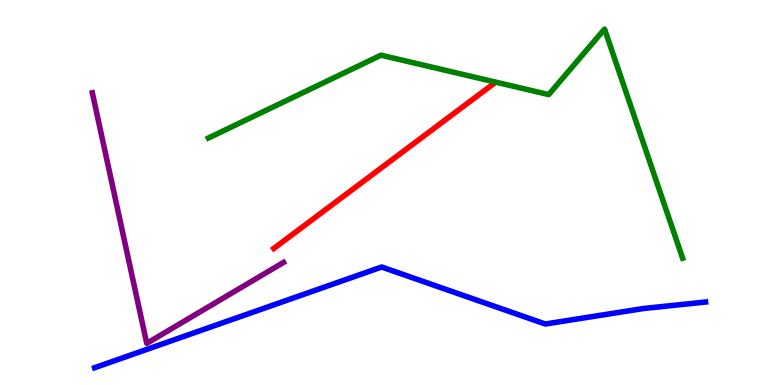[{'lines': ['blue', 'red'], 'intersections': []}, {'lines': ['green', 'red'], 'intersections': []}, {'lines': ['purple', 'red'], 'intersections': []}, {'lines': ['blue', 'green'], 'intersections': []}, {'lines': ['blue', 'purple'], 'intersections': []}, {'lines': ['green', 'purple'], 'intersections': []}]